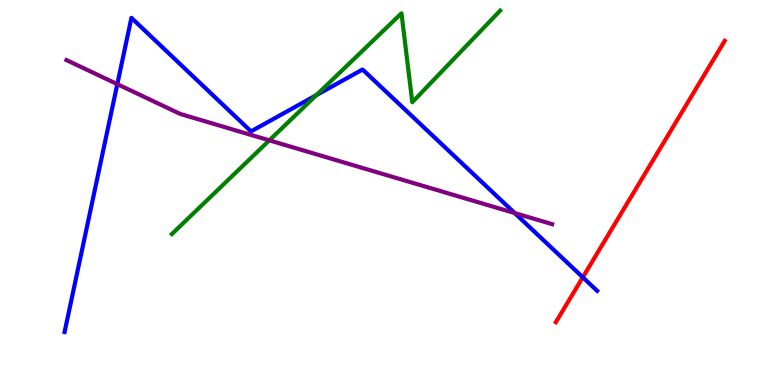[{'lines': ['blue', 'red'], 'intersections': [{'x': 7.52, 'y': 2.8}]}, {'lines': ['green', 'red'], 'intersections': []}, {'lines': ['purple', 'red'], 'intersections': []}, {'lines': ['blue', 'green'], 'intersections': [{'x': 4.08, 'y': 7.53}]}, {'lines': ['blue', 'purple'], 'intersections': [{'x': 1.51, 'y': 7.81}, {'x': 6.64, 'y': 4.47}]}, {'lines': ['green', 'purple'], 'intersections': [{'x': 3.48, 'y': 6.35}]}]